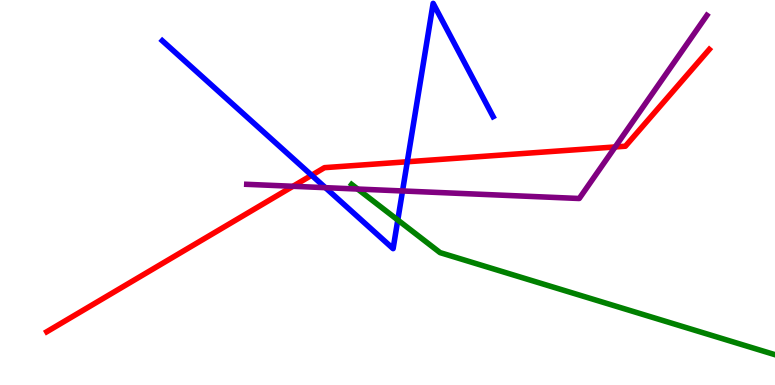[{'lines': ['blue', 'red'], 'intersections': [{'x': 4.02, 'y': 5.45}, {'x': 5.26, 'y': 5.8}]}, {'lines': ['green', 'red'], 'intersections': []}, {'lines': ['purple', 'red'], 'intersections': [{'x': 3.78, 'y': 5.16}, {'x': 7.94, 'y': 6.18}]}, {'lines': ['blue', 'green'], 'intersections': [{'x': 5.13, 'y': 4.29}]}, {'lines': ['blue', 'purple'], 'intersections': [{'x': 4.2, 'y': 5.13}, {'x': 5.19, 'y': 5.04}]}, {'lines': ['green', 'purple'], 'intersections': [{'x': 4.61, 'y': 5.09}]}]